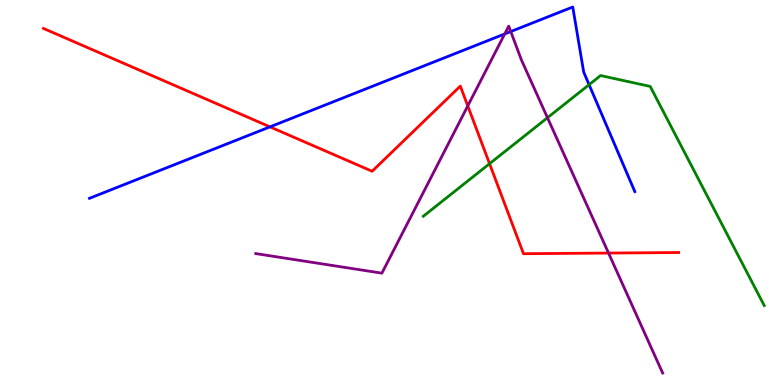[{'lines': ['blue', 'red'], 'intersections': [{'x': 3.48, 'y': 6.7}]}, {'lines': ['green', 'red'], 'intersections': [{'x': 6.32, 'y': 5.75}]}, {'lines': ['purple', 'red'], 'intersections': [{'x': 6.04, 'y': 7.25}, {'x': 7.85, 'y': 3.43}]}, {'lines': ['blue', 'green'], 'intersections': [{'x': 7.6, 'y': 7.8}]}, {'lines': ['blue', 'purple'], 'intersections': [{'x': 6.51, 'y': 9.12}, {'x': 6.59, 'y': 9.18}]}, {'lines': ['green', 'purple'], 'intersections': [{'x': 7.06, 'y': 6.94}]}]